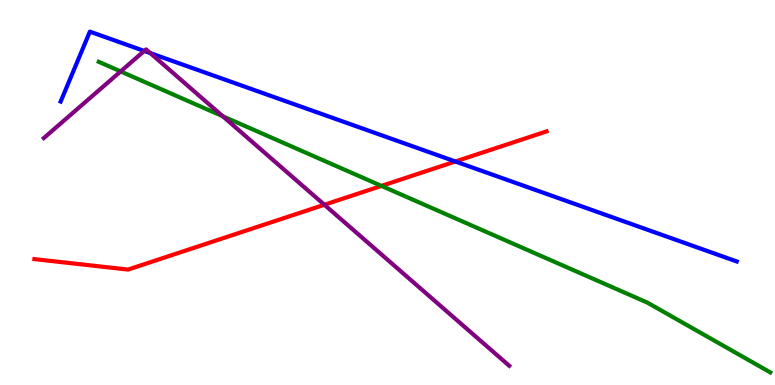[{'lines': ['blue', 'red'], 'intersections': [{'x': 5.88, 'y': 5.81}]}, {'lines': ['green', 'red'], 'intersections': [{'x': 4.92, 'y': 5.17}]}, {'lines': ['purple', 'red'], 'intersections': [{'x': 4.19, 'y': 4.68}]}, {'lines': ['blue', 'green'], 'intersections': []}, {'lines': ['blue', 'purple'], 'intersections': [{'x': 1.86, 'y': 8.68}, {'x': 1.94, 'y': 8.62}]}, {'lines': ['green', 'purple'], 'intersections': [{'x': 1.56, 'y': 8.14}, {'x': 2.87, 'y': 6.98}]}]